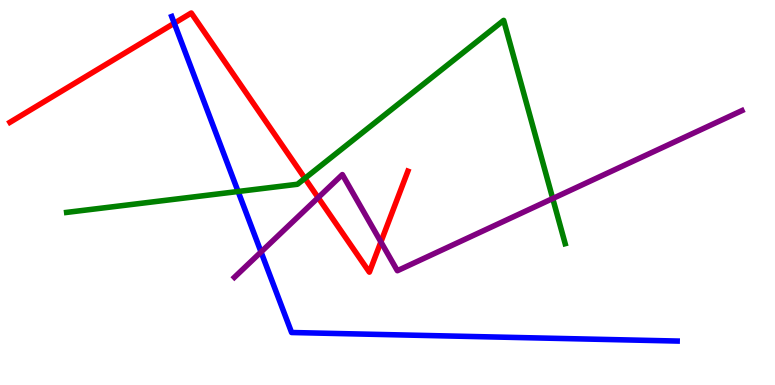[{'lines': ['blue', 'red'], 'intersections': [{'x': 2.25, 'y': 9.4}]}, {'lines': ['green', 'red'], 'intersections': [{'x': 3.93, 'y': 5.37}]}, {'lines': ['purple', 'red'], 'intersections': [{'x': 4.11, 'y': 4.87}, {'x': 4.91, 'y': 3.72}]}, {'lines': ['blue', 'green'], 'intersections': [{'x': 3.07, 'y': 5.03}]}, {'lines': ['blue', 'purple'], 'intersections': [{'x': 3.37, 'y': 3.46}]}, {'lines': ['green', 'purple'], 'intersections': [{'x': 7.13, 'y': 4.84}]}]